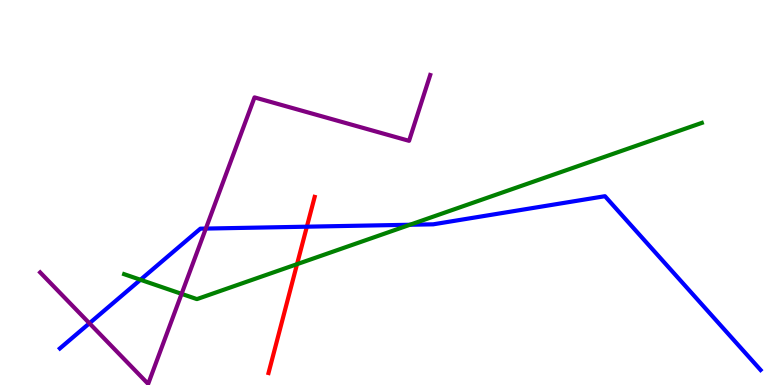[{'lines': ['blue', 'red'], 'intersections': [{'x': 3.96, 'y': 4.11}]}, {'lines': ['green', 'red'], 'intersections': [{'x': 3.83, 'y': 3.14}]}, {'lines': ['purple', 'red'], 'intersections': []}, {'lines': ['blue', 'green'], 'intersections': [{'x': 1.81, 'y': 2.73}, {'x': 5.29, 'y': 4.16}]}, {'lines': ['blue', 'purple'], 'intersections': [{'x': 1.15, 'y': 1.6}, {'x': 2.66, 'y': 4.06}]}, {'lines': ['green', 'purple'], 'intersections': [{'x': 2.34, 'y': 2.37}]}]